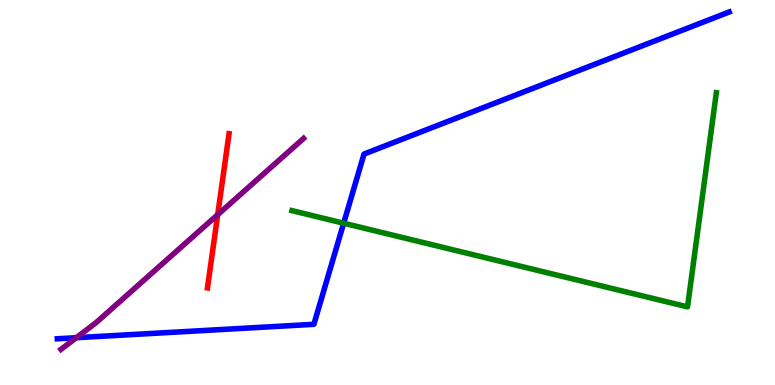[{'lines': ['blue', 'red'], 'intersections': []}, {'lines': ['green', 'red'], 'intersections': []}, {'lines': ['purple', 'red'], 'intersections': [{'x': 2.81, 'y': 4.42}]}, {'lines': ['blue', 'green'], 'intersections': [{'x': 4.43, 'y': 4.2}]}, {'lines': ['blue', 'purple'], 'intersections': [{'x': 0.985, 'y': 1.23}]}, {'lines': ['green', 'purple'], 'intersections': []}]